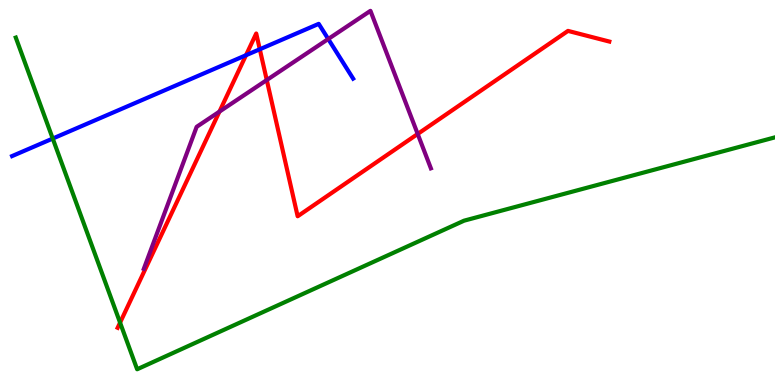[{'lines': ['blue', 'red'], 'intersections': [{'x': 3.17, 'y': 8.57}, {'x': 3.35, 'y': 8.72}]}, {'lines': ['green', 'red'], 'intersections': [{'x': 1.55, 'y': 1.62}]}, {'lines': ['purple', 'red'], 'intersections': [{'x': 2.83, 'y': 7.1}, {'x': 3.44, 'y': 7.92}, {'x': 5.39, 'y': 6.52}]}, {'lines': ['blue', 'green'], 'intersections': [{'x': 0.68, 'y': 6.4}]}, {'lines': ['blue', 'purple'], 'intersections': [{'x': 4.24, 'y': 8.99}]}, {'lines': ['green', 'purple'], 'intersections': []}]